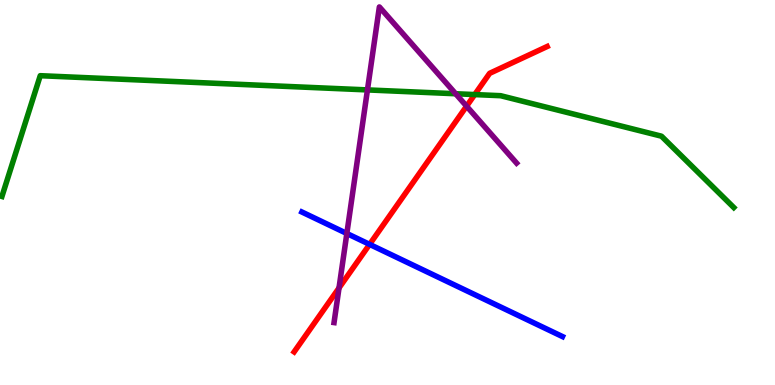[{'lines': ['blue', 'red'], 'intersections': [{'x': 4.77, 'y': 3.65}]}, {'lines': ['green', 'red'], 'intersections': [{'x': 6.13, 'y': 7.54}]}, {'lines': ['purple', 'red'], 'intersections': [{'x': 4.37, 'y': 2.52}, {'x': 6.02, 'y': 7.24}]}, {'lines': ['blue', 'green'], 'intersections': []}, {'lines': ['blue', 'purple'], 'intersections': [{'x': 4.48, 'y': 3.94}]}, {'lines': ['green', 'purple'], 'intersections': [{'x': 4.74, 'y': 7.66}, {'x': 5.88, 'y': 7.57}]}]